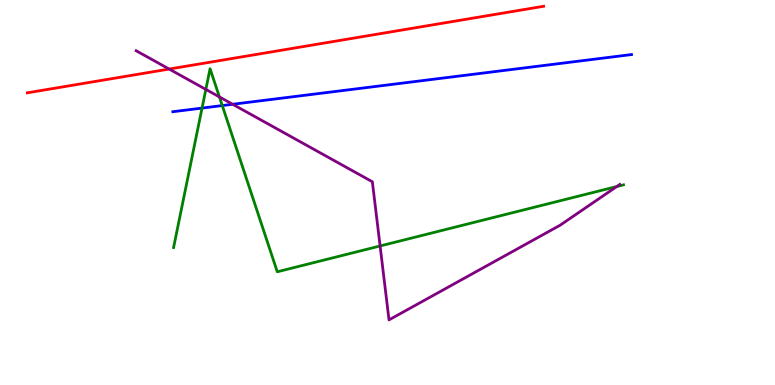[{'lines': ['blue', 'red'], 'intersections': []}, {'lines': ['green', 'red'], 'intersections': []}, {'lines': ['purple', 'red'], 'intersections': [{'x': 2.18, 'y': 8.21}]}, {'lines': ['blue', 'green'], 'intersections': [{'x': 2.61, 'y': 7.19}, {'x': 2.87, 'y': 7.26}]}, {'lines': ['blue', 'purple'], 'intersections': [{'x': 3.0, 'y': 7.29}]}, {'lines': ['green', 'purple'], 'intersections': [{'x': 2.66, 'y': 7.68}, {'x': 2.83, 'y': 7.48}, {'x': 4.9, 'y': 3.61}, {'x': 7.96, 'y': 5.15}]}]